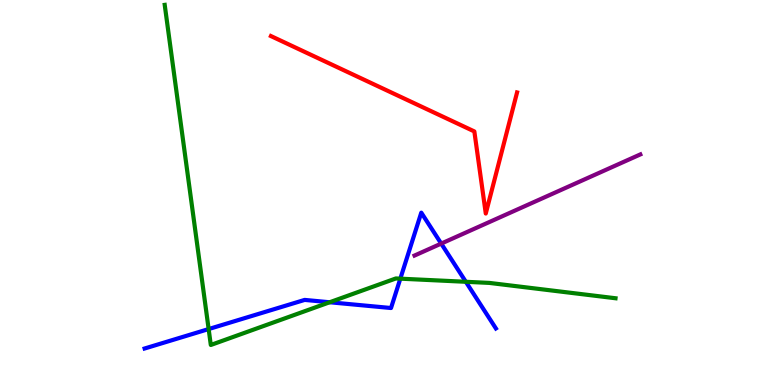[{'lines': ['blue', 'red'], 'intersections': []}, {'lines': ['green', 'red'], 'intersections': []}, {'lines': ['purple', 'red'], 'intersections': []}, {'lines': ['blue', 'green'], 'intersections': [{'x': 2.69, 'y': 1.45}, {'x': 4.25, 'y': 2.15}, {'x': 5.17, 'y': 2.76}, {'x': 6.01, 'y': 2.68}]}, {'lines': ['blue', 'purple'], 'intersections': [{'x': 5.69, 'y': 3.67}]}, {'lines': ['green', 'purple'], 'intersections': []}]